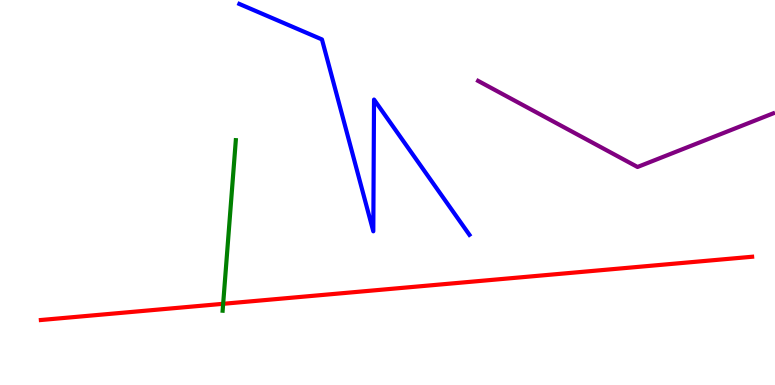[{'lines': ['blue', 'red'], 'intersections': []}, {'lines': ['green', 'red'], 'intersections': [{'x': 2.88, 'y': 2.11}]}, {'lines': ['purple', 'red'], 'intersections': []}, {'lines': ['blue', 'green'], 'intersections': []}, {'lines': ['blue', 'purple'], 'intersections': []}, {'lines': ['green', 'purple'], 'intersections': []}]